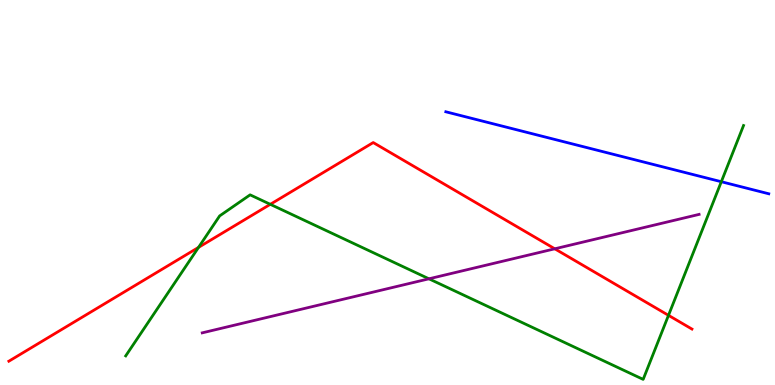[{'lines': ['blue', 'red'], 'intersections': []}, {'lines': ['green', 'red'], 'intersections': [{'x': 2.56, 'y': 3.57}, {'x': 3.49, 'y': 4.69}, {'x': 8.63, 'y': 1.81}]}, {'lines': ['purple', 'red'], 'intersections': [{'x': 7.16, 'y': 3.54}]}, {'lines': ['blue', 'green'], 'intersections': [{'x': 9.31, 'y': 5.28}]}, {'lines': ['blue', 'purple'], 'intersections': []}, {'lines': ['green', 'purple'], 'intersections': [{'x': 5.53, 'y': 2.76}]}]